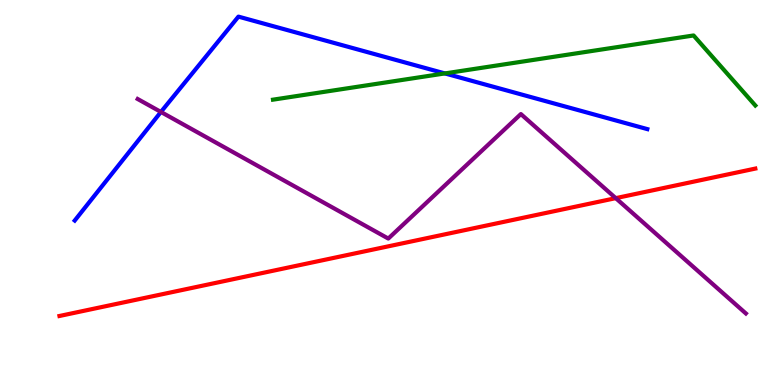[{'lines': ['blue', 'red'], 'intersections': []}, {'lines': ['green', 'red'], 'intersections': []}, {'lines': ['purple', 'red'], 'intersections': [{'x': 7.95, 'y': 4.85}]}, {'lines': ['blue', 'green'], 'intersections': [{'x': 5.74, 'y': 8.09}]}, {'lines': ['blue', 'purple'], 'intersections': [{'x': 2.08, 'y': 7.09}]}, {'lines': ['green', 'purple'], 'intersections': []}]